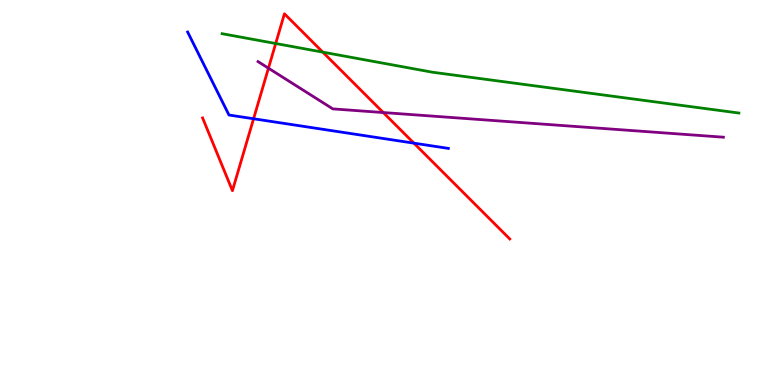[{'lines': ['blue', 'red'], 'intersections': [{'x': 3.27, 'y': 6.92}, {'x': 5.34, 'y': 6.28}]}, {'lines': ['green', 'red'], 'intersections': [{'x': 3.56, 'y': 8.87}, {'x': 4.17, 'y': 8.65}]}, {'lines': ['purple', 'red'], 'intersections': [{'x': 3.46, 'y': 8.23}, {'x': 4.95, 'y': 7.08}]}, {'lines': ['blue', 'green'], 'intersections': []}, {'lines': ['blue', 'purple'], 'intersections': []}, {'lines': ['green', 'purple'], 'intersections': []}]